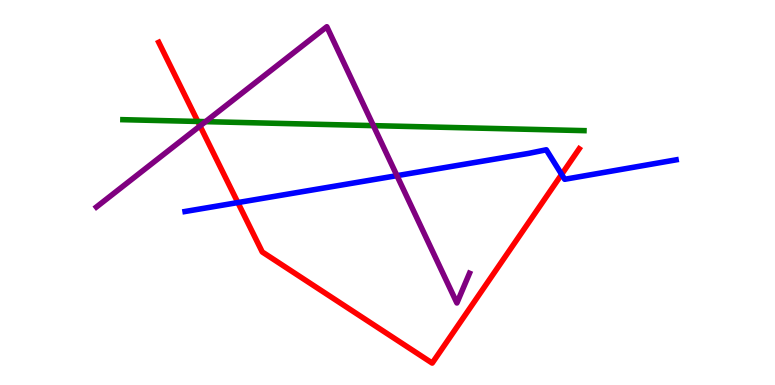[{'lines': ['blue', 'red'], 'intersections': [{'x': 3.07, 'y': 4.74}, {'x': 7.25, 'y': 5.47}]}, {'lines': ['green', 'red'], 'intersections': [{'x': 2.55, 'y': 6.85}]}, {'lines': ['purple', 'red'], 'intersections': [{'x': 2.58, 'y': 6.73}]}, {'lines': ['blue', 'green'], 'intersections': []}, {'lines': ['blue', 'purple'], 'intersections': [{'x': 5.12, 'y': 5.44}]}, {'lines': ['green', 'purple'], 'intersections': [{'x': 2.65, 'y': 6.84}, {'x': 4.82, 'y': 6.74}]}]